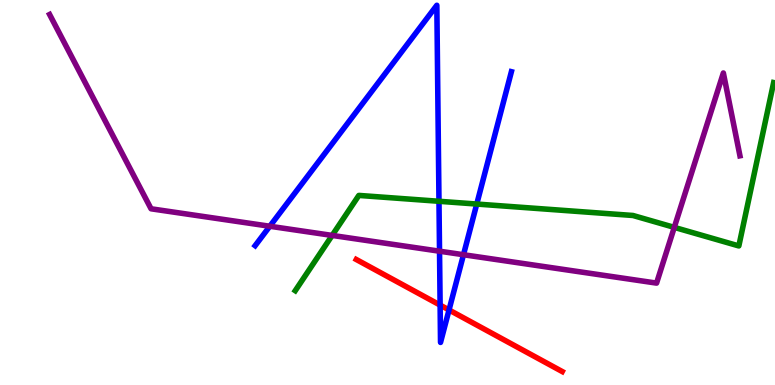[{'lines': ['blue', 'red'], 'intersections': [{'x': 5.68, 'y': 2.08}, {'x': 5.79, 'y': 1.95}]}, {'lines': ['green', 'red'], 'intersections': []}, {'lines': ['purple', 'red'], 'intersections': []}, {'lines': ['blue', 'green'], 'intersections': [{'x': 5.66, 'y': 4.77}, {'x': 6.15, 'y': 4.7}]}, {'lines': ['blue', 'purple'], 'intersections': [{'x': 3.48, 'y': 4.12}, {'x': 5.67, 'y': 3.48}, {'x': 5.98, 'y': 3.38}]}, {'lines': ['green', 'purple'], 'intersections': [{'x': 4.29, 'y': 3.89}, {'x': 8.7, 'y': 4.09}]}]